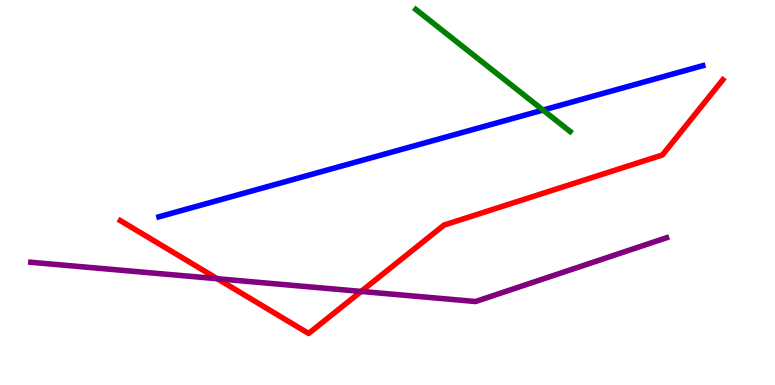[{'lines': ['blue', 'red'], 'intersections': []}, {'lines': ['green', 'red'], 'intersections': []}, {'lines': ['purple', 'red'], 'intersections': [{'x': 2.8, 'y': 2.76}, {'x': 4.66, 'y': 2.43}]}, {'lines': ['blue', 'green'], 'intersections': [{'x': 7.01, 'y': 7.14}]}, {'lines': ['blue', 'purple'], 'intersections': []}, {'lines': ['green', 'purple'], 'intersections': []}]